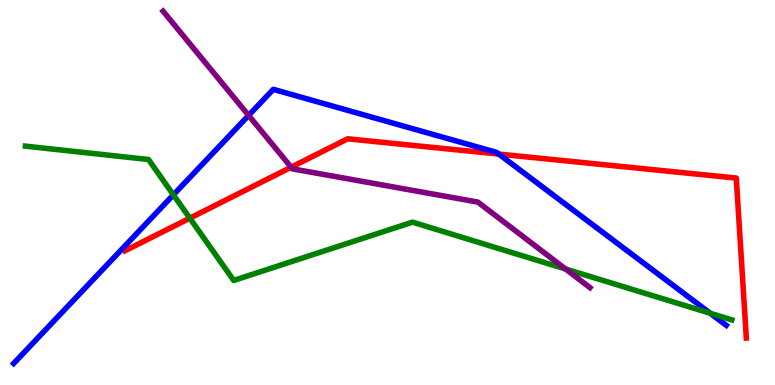[{'lines': ['blue', 'red'], 'intersections': [{'x': 6.44, 'y': 6.0}]}, {'lines': ['green', 'red'], 'intersections': [{'x': 2.45, 'y': 4.33}]}, {'lines': ['purple', 'red'], 'intersections': [{'x': 3.76, 'y': 5.66}]}, {'lines': ['blue', 'green'], 'intersections': [{'x': 2.24, 'y': 4.94}, {'x': 9.16, 'y': 1.86}]}, {'lines': ['blue', 'purple'], 'intersections': [{'x': 3.21, 'y': 7.0}]}, {'lines': ['green', 'purple'], 'intersections': [{'x': 7.3, 'y': 3.01}]}]